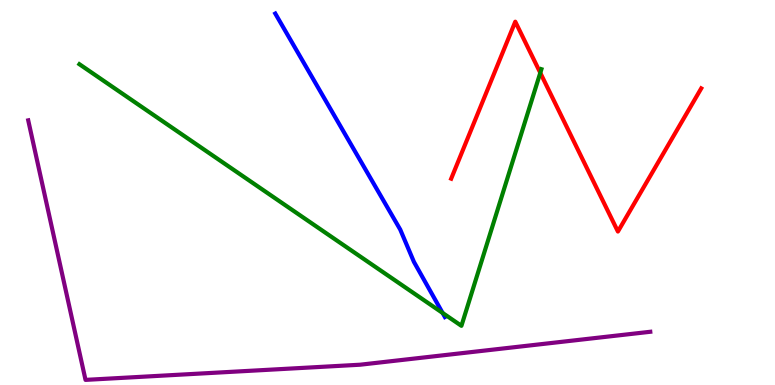[{'lines': ['blue', 'red'], 'intersections': []}, {'lines': ['green', 'red'], 'intersections': [{'x': 6.97, 'y': 8.11}]}, {'lines': ['purple', 'red'], 'intersections': []}, {'lines': ['blue', 'green'], 'intersections': [{'x': 5.71, 'y': 1.87}]}, {'lines': ['blue', 'purple'], 'intersections': []}, {'lines': ['green', 'purple'], 'intersections': []}]